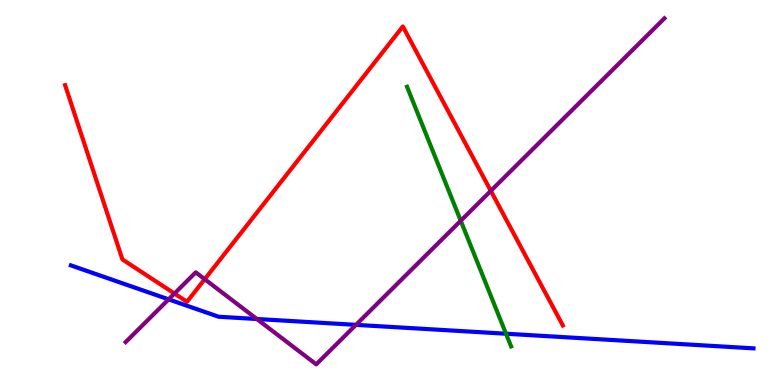[{'lines': ['blue', 'red'], 'intersections': []}, {'lines': ['green', 'red'], 'intersections': []}, {'lines': ['purple', 'red'], 'intersections': [{'x': 2.25, 'y': 2.38}, {'x': 2.64, 'y': 2.75}, {'x': 6.33, 'y': 5.04}]}, {'lines': ['blue', 'green'], 'intersections': [{'x': 6.53, 'y': 1.33}]}, {'lines': ['blue', 'purple'], 'intersections': [{'x': 2.18, 'y': 2.22}, {'x': 3.31, 'y': 1.71}, {'x': 4.59, 'y': 1.56}]}, {'lines': ['green', 'purple'], 'intersections': [{'x': 5.94, 'y': 4.27}]}]